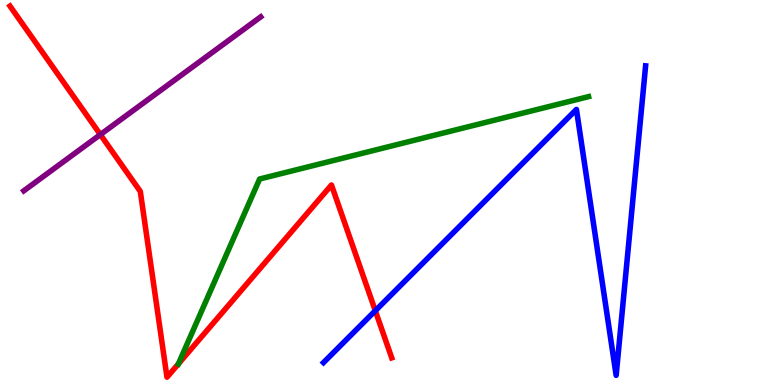[{'lines': ['blue', 'red'], 'intersections': [{'x': 4.84, 'y': 1.93}]}, {'lines': ['green', 'red'], 'intersections': [{'x': 2.3, 'y': 0.548}]}, {'lines': ['purple', 'red'], 'intersections': [{'x': 1.29, 'y': 6.5}]}, {'lines': ['blue', 'green'], 'intersections': []}, {'lines': ['blue', 'purple'], 'intersections': []}, {'lines': ['green', 'purple'], 'intersections': []}]